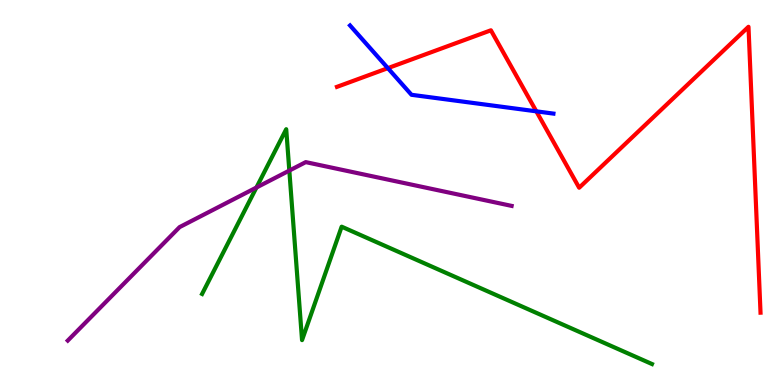[{'lines': ['blue', 'red'], 'intersections': [{'x': 5.0, 'y': 8.23}, {'x': 6.92, 'y': 7.11}]}, {'lines': ['green', 'red'], 'intersections': []}, {'lines': ['purple', 'red'], 'intersections': []}, {'lines': ['blue', 'green'], 'intersections': []}, {'lines': ['blue', 'purple'], 'intersections': []}, {'lines': ['green', 'purple'], 'intersections': [{'x': 3.31, 'y': 5.13}, {'x': 3.73, 'y': 5.57}]}]